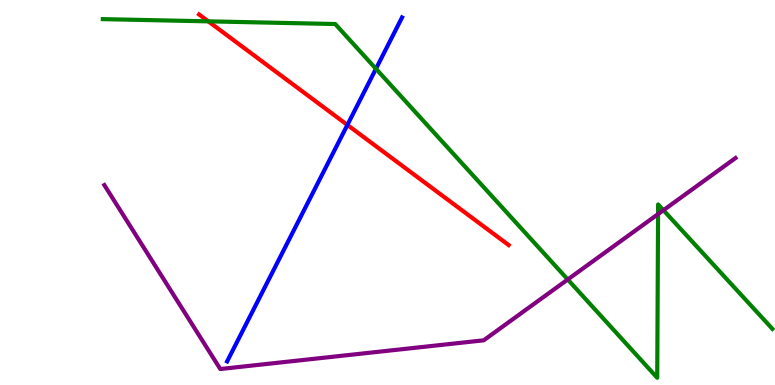[{'lines': ['blue', 'red'], 'intersections': [{'x': 4.48, 'y': 6.75}]}, {'lines': ['green', 'red'], 'intersections': [{'x': 2.69, 'y': 9.45}]}, {'lines': ['purple', 'red'], 'intersections': []}, {'lines': ['blue', 'green'], 'intersections': [{'x': 4.85, 'y': 8.21}]}, {'lines': ['blue', 'purple'], 'intersections': []}, {'lines': ['green', 'purple'], 'intersections': [{'x': 7.33, 'y': 2.74}, {'x': 8.49, 'y': 4.44}, {'x': 8.56, 'y': 4.54}]}]